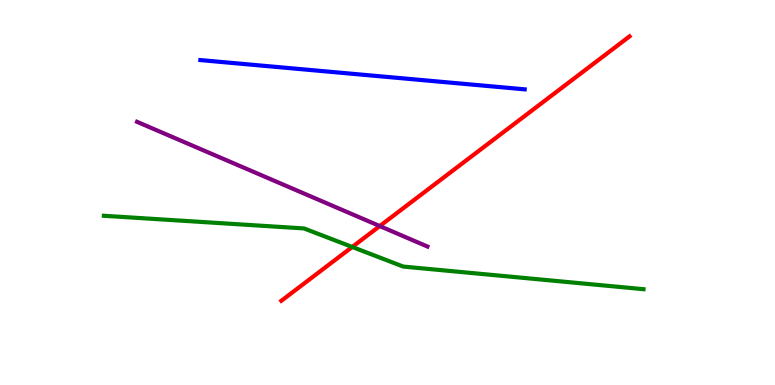[{'lines': ['blue', 'red'], 'intersections': []}, {'lines': ['green', 'red'], 'intersections': [{'x': 4.54, 'y': 3.59}]}, {'lines': ['purple', 'red'], 'intersections': [{'x': 4.9, 'y': 4.13}]}, {'lines': ['blue', 'green'], 'intersections': []}, {'lines': ['blue', 'purple'], 'intersections': []}, {'lines': ['green', 'purple'], 'intersections': []}]